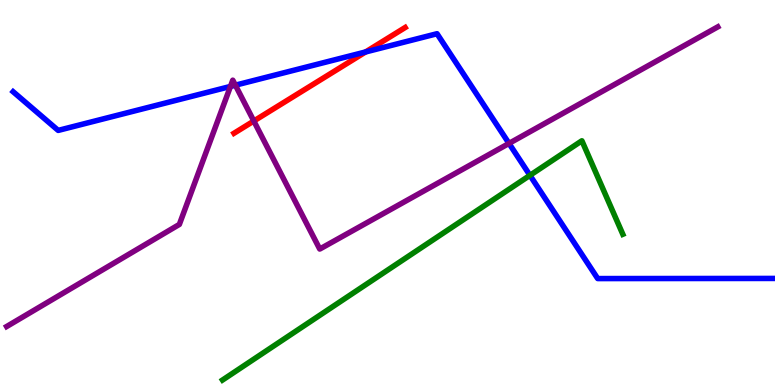[{'lines': ['blue', 'red'], 'intersections': [{'x': 4.72, 'y': 8.65}]}, {'lines': ['green', 'red'], 'intersections': []}, {'lines': ['purple', 'red'], 'intersections': [{'x': 3.28, 'y': 6.86}]}, {'lines': ['blue', 'green'], 'intersections': [{'x': 6.84, 'y': 5.45}]}, {'lines': ['blue', 'purple'], 'intersections': [{'x': 2.97, 'y': 7.75}, {'x': 3.04, 'y': 7.79}, {'x': 6.57, 'y': 6.28}]}, {'lines': ['green', 'purple'], 'intersections': []}]